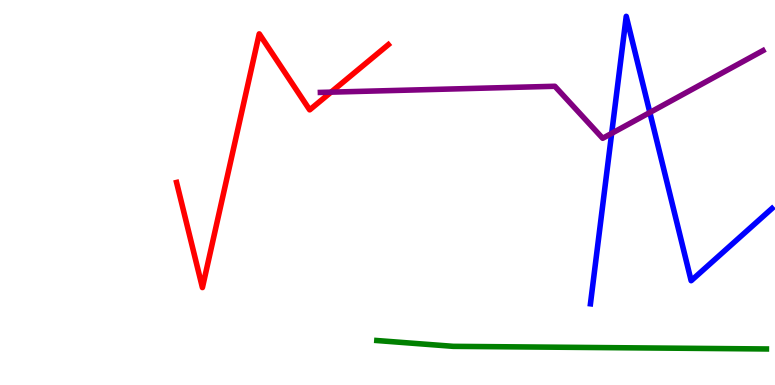[{'lines': ['blue', 'red'], 'intersections': []}, {'lines': ['green', 'red'], 'intersections': []}, {'lines': ['purple', 'red'], 'intersections': [{'x': 4.27, 'y': 7.61}]}, {'lines': ['blue', 'green'], 'intersections': []}, {'lines': ['blue', 'purple'], 'intersections': [{'x': 7.89, 'y': 6.54}, {'x': 8.39, 'y': 7.08}]}, {'lines': ['green', 'purple'], 'intersections': []}]